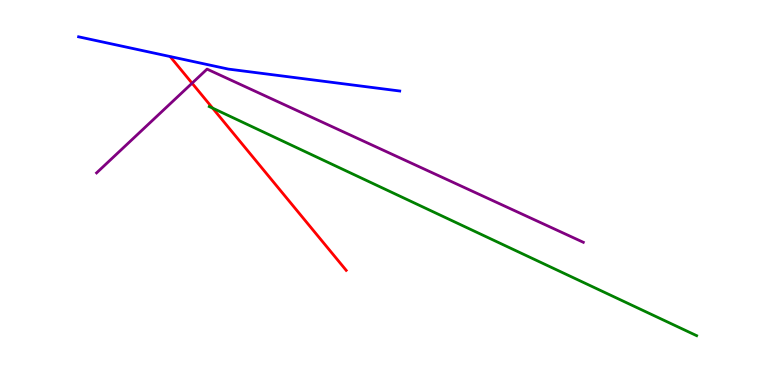[{'lines': ['blue', 'red'], 'intersections': []}, {'lines': ['green', 'red'], 'intersections': [{'x': 2.74, 'y': 7.19}]}, {'lines': ['purple', 'red'], 'intersections': [{'x': 2.48, 'y': 7.84}]}, {'lines': ['blue', 'green'], 'intersections': []}, {'lines': ['blue', 'purple'], 'intersections': []}, {'lines': ['green', 'purple'], 'intersections': []}]